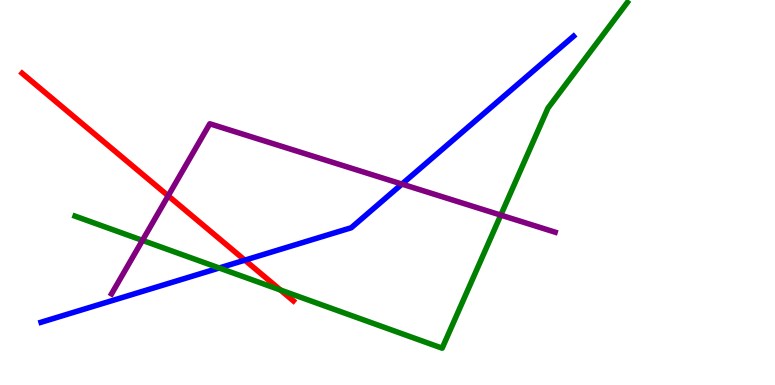[{'lines': ['blue', 'red'], 'intersections': [{'x': 3.16, 'y': 3.24}]}, {'lines': ['green', 'red'], 'intersections': [{'x': 3.62, 'y': 2.47}]}, {'lines': ['purple', 'red'], 'intersections': [{'x': 2.17, 'y': 4.91}]}, {'lines': ['blue', 'green'], 'intersections': [{'x': 2.83, 'y': 3.04}]}, {'lines': ['blue', 'purple'], 'intersections': [{'x': 5.19, 'y': 5.22}]}, {'lines': ['green', 'purple'], 'intersections': [{'x': 1.84, 'y': 3.76}, {'x': 6.46, 'y': 4.41}]}]